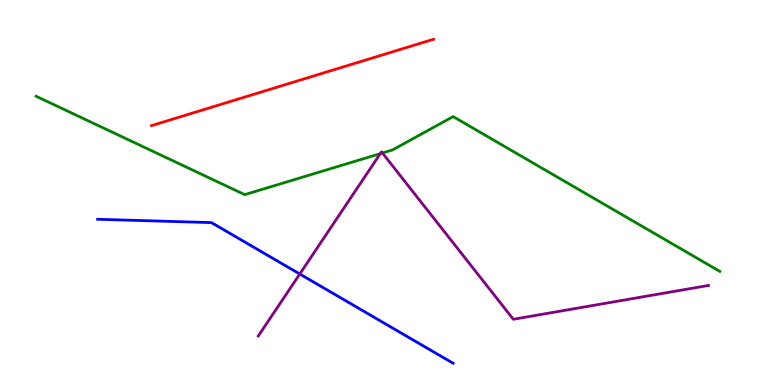[{'lines': ['blue', 'red'], 'intersections': []}, {'lines': ['green', 'red'], 'intersections': []}, {'lines': ['purple', 'red'], 'intersections': []}, {'lines': ['blue', 'green'], 'intersections': []}, {'lines': ['blue', 'purple'], 'intersections': [{'x': 3.87, 'y': 2.88}]}, {'lines': ['green', 'purple'], 'intersections': [{'x': 4.91, 'y': 6.01}, {'x': 4.93, 'y': 6.03}]}]